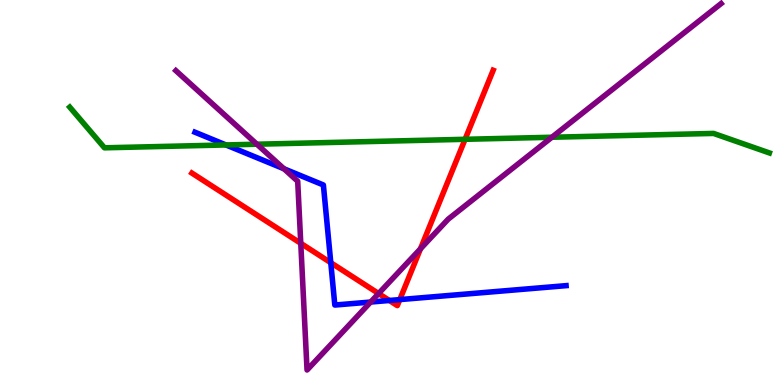[{'lines': ['blue', 'red'], 'intersections': [{'x': 4.27, 'y': 3.18}, {'x': 5.02, 'y': 2.2}, {'x': 5.16, 'y': 2.22}]}, {'lines': ['green', 'red'], 'intersections': [{'x': 6.0, 'y': 6.38}]}, {'lines': ['purple', 'red'], 'intersections': [{'x': 3.88, 'y': 3.68}, {'x': 4.89, 'y': 2.38}, {'x': 5.43, 'y': 3.54}]}, {'lines': ['blue', 'green'], 'intersections': [{'x': 2.92, 'y': 6.24}]}, {'lines': ['blue', 'purple'], 'intersections': [{'x': 3.66, 'y': 5.62}, {'x': 4.78, 'y': 2.15}]}, {'lines': ['green', 'purple'], 'intersections': [{'x': 3.31, 'y': 6.25}, {'x': 7.12, 'y': 6.44}]}]